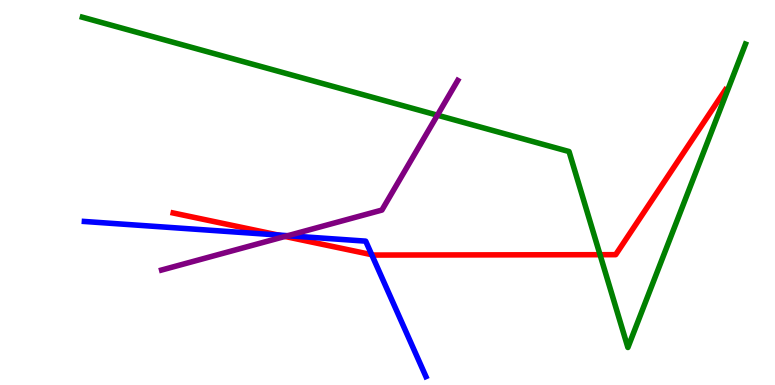[{'lines': ['blue', 'red'], 'intersections': [{'x': 3.59, 'y': 3.9}, {'x': 4.8, 'y': 3.38}]}, {'lines': ['green', 'red'], 'intersections': [{'x': 7.74, 'y': 3.38}]}, {'lines': ['purple', 'red'], 'intersections': [{'x': 3.68, 'y': 3.86}]}, {'lines': ['blue', 'green'], 'intersections': []}, {'lines': ['blue', 'purple'], 'intersections': [{'x': 3.71, 'y': 3.88}]}, {'lines': ['green', 'purple'], 'intersections': [{'x': 5.64, 'y': 7.01}]}]